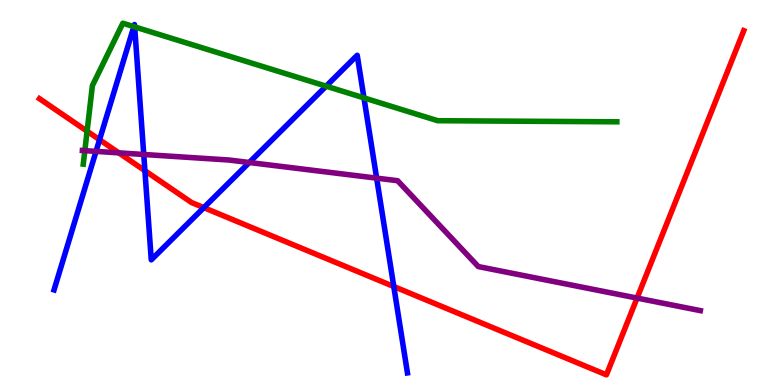[{'lines': ['blue', 'red'], 'intersections': [{'x': 1.28, 'y': 6.37}, {'x': 1.87, 'y': 5.57}, {'x': 2.63, 'y': 4.61}, {'x': 5.08, 'y': 2.56}]}, {'lines': ['green', 'red'], 'intersections': [{'x': 1.12, 'y': 6.59}]}, {'lines': ['purple', 'red'], 'intersections': [{'x': 1.53, 'y': 6.03}, {'x': 8.22, 'y': 2.26}]}, {'lines': ['blue', 'green'], 'intersections': [{'x': 1.73, 'y': 9.31}, {'x': 1.74, 'y': 9.3}, {'x': 4.21, 'y': 7.76}, {'x': 4.7, 'y': 7.46}]}, {'lines': ['blue', 'purple'], 'intersections': [{'x': 1.24, 'y': 6.07}, {'x': 1.85, 'y': 5.99}, {'x': 3.22, 'y': 5.78}, {'x': 4.86, 'y': 5.37}]}, {'lines': ['green', 'purple'], 'intersections': [{'x': 1.09, 'y': 6.09}]}]